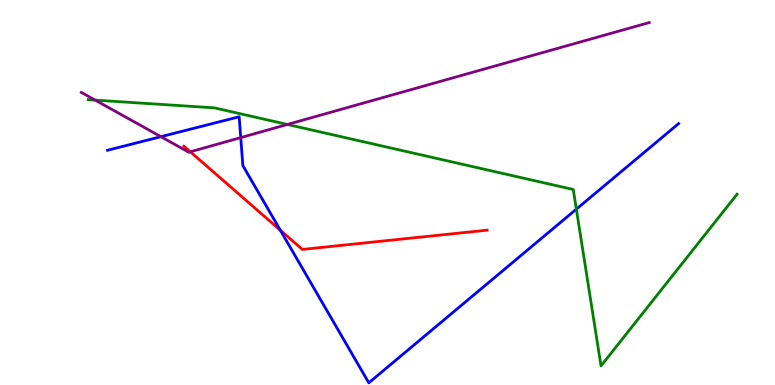[{'lines': ['blue', 'red'], 'intersections': [{'x': 3.62, 'y': 4.02}]}, {'lines': ['green', 'red'], 'intersections': []}, {'lines': ['purple', 'red'], 'intersections': [{'x': 2.46, 'y': 6.06}]}, {'lines': ['blue', 'green'], 'intersections': [{'x': 7.44, 'y': 4.57}]}, {'lines': ['blue', 'purple'], 'intersections': [{'x': 2.08, 'y': 6.45}, {'x': 3.11, 'y': 6.43}]}, {'lines': ['green', 'purple'], 'intersections': [{'x': 1.23, 'y': 7.4}, {'x': 3.71, 'y': 6.77}]}]